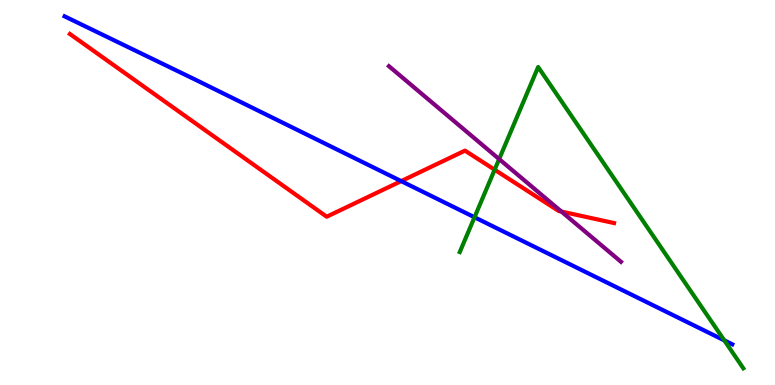[{'lines': ['blue', 'red'], 'intersections': [{'x': 5.18, 'y': 5.3}]}, {'lines': ['green', 'red'], 'intersections': [{'x': 6.38, 'y': 5.59}]}, {'lines': ['purple', 'red'], 'intersections': [{'x': 7.24, 'y': 4.51}]}, {'lines': ['blue', 'green'], 'intersections': [{'x': 6.12, 'y': 4.36}, {'x': 9.35, 'y': 1.16}]}, {'lines': ['blue', 'purple'], 'intersections': []}, {'lines': ['green', 'purple'], 'intersections': [{'x': 6.44, 'y': 5.87}]}]